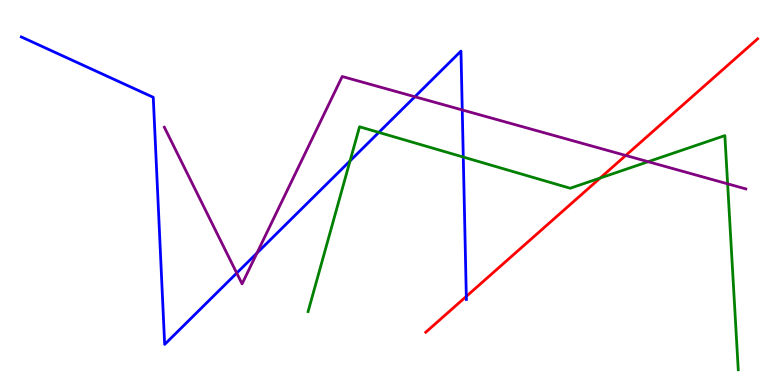[{'lines': ['blue', 'red'], 'intersections': [{'x': 6.02, 'y': 2.3}]}, {'lines': ['green', 'red'], 'intersections': [{'x': 7.74, 'y': 5.38}]}, {'lines': ['purple', 'red'], 'intersections': [{'x': 8.07, 'y': 5.96}]}, {'lines': ['blue', 'green'], 'intersections': [{'x': 4.52, 'y': 5.82}, {'x': 4.89, 'y': 6.56}, {'x': 5.98, 'y': 5.92}]}, {'lines': ['blue', 'purple'], 'intersections': [{'x': 3.05, 'y': 2.91}, {'x': 3.32, 'y': 3.43}, {'x': 5.35, 'y': 7.49}, {'x': 5.96, 'y': 7.14}]}, {'lines': ['green', 'purple'], 'intersections': [{'x': 8.36, 'y': 5.8}, {'x': 9.39, 'y': 5.23}]}]